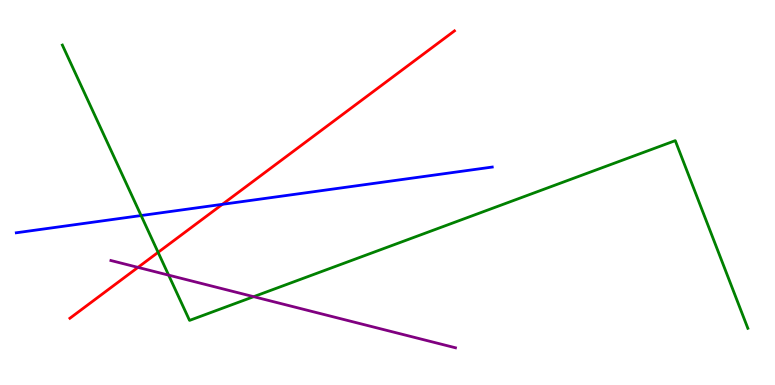[{'lines': ['blue', 'red'], 'intersections': [{'x': 2.87, 'y': 4.69}]}, {'lines': ['green', 'red'], 'intersections': [{'x': 2.04, 'y': 3.45}]}, {'lines': ['purple', 'red'], 'intersections': [{'x': 1.78, 'y': 3.06}]}, {'lines': ['blue', 'green'], 'intersections': [{'x': 1.82, 'y': 4.4}]}, {'lines': ['blue', 'purple'], 'intersections': []}, {'lines': ['green', 'purple'], 'intersections': [{'x': 2.18, 'y': 2.85}, {'x': 3.27, 'y': 2.29}]}]